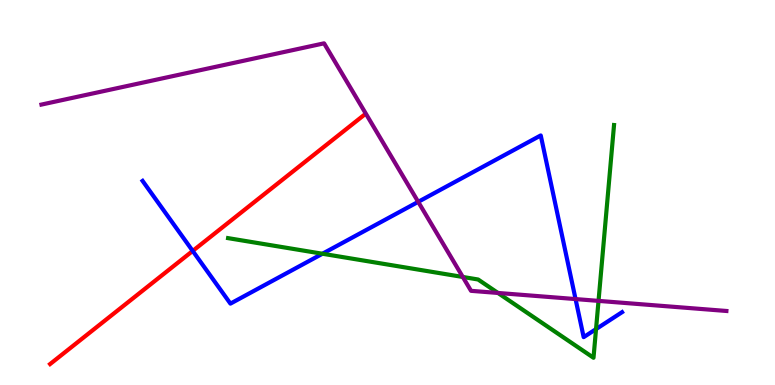[{'lines': ['blue', 'red'], 'intersections': [{'x': 2.49, 'y': 3.48}]}, {'lines': ['green', 'red'], 'intersections': []}, {'lines': ['purple', 'red'], 'intersections': []}, {'lines': ['blue', 'green'], 'intersections': [{'x': 4.16, 'y': 3.41}, {'x': 7.69, 'y': 1.45}]}, {'lines': ['blue', 'purple'], 'intersections': [{'x': 5.4, 'y': 4.76}, {'x': 7.43, 'y': 2.23}]}, {'lines': ['green', 'purple'], 'intersections': [{'x': 5.97, 'y': 2.81}, {'x': 6.43, 'y': 2.39}, {'x': 7.72, 'y': 2.18}]}]